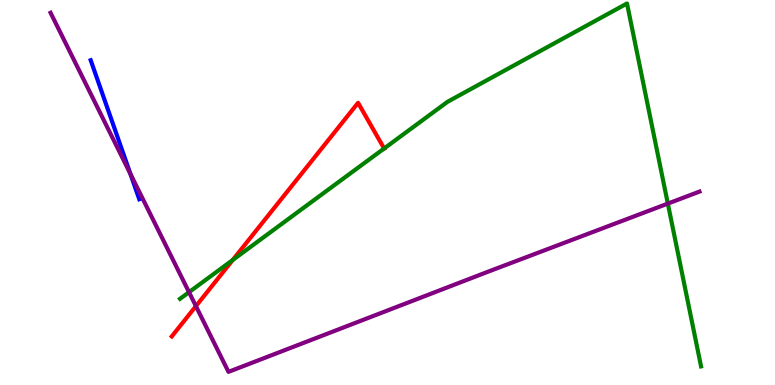[{'lines': ['blue', 'red'], 'intersections': []}, {'lines': ['green', 'red'], 'intersections': [{'x': 3.0, 'y': 3.25}, {'x': 4.96, 'y': 6.14}]}, {'lines': ['purple', 'red'], 'intersections': [{'x': 2.53, 'y': 2.05}]}, {'lines': ['blue', 'green'], 'intersections': []}, {'lines': ['blue', 'purple'], 'intersections': [{'x': 1.68, 'y': 5.48}]}, {'lines': ['green', 'purple'], 'intersections': [{'x': 2.44, 'y': 2.41}, {'x': 8.62, 'y': 4.71}]}]